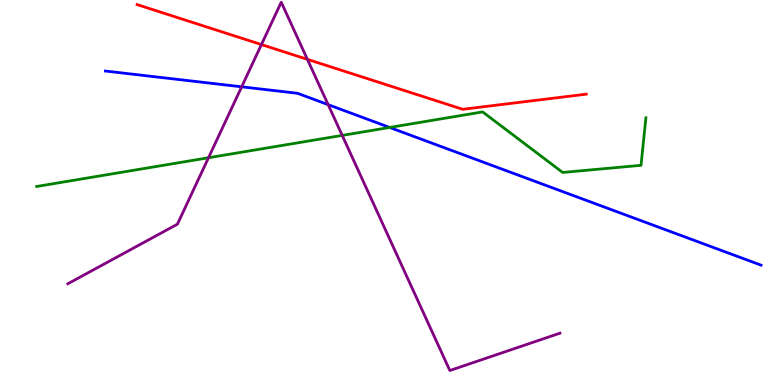[{'lines': ['blue', 'red'], 'intersections': []}, {'lines': ['green', 'red'], 'intersections': []}, {'lines': ['purple', 'red'], 'intersections': [{'x': 3.37, 'y': 8.84}, {'x': 3.97, 'y': 8.46}]}, {'lines': ['blue', 'green'], 'intersections': [{'x': 5.03, 'y': 6.69}]}, {'lines': ['blue', 'purple'], 'intersections': [{'x': 3.12, 'y': 7.75}, {'x': 4.23, 'y': 7.28}]}, {'lines': ['green', 'purple'], 'intersections': [{'x': 2.69, 'y': 5.9}, {'x': 4.42, 'y': 6.48}]}]